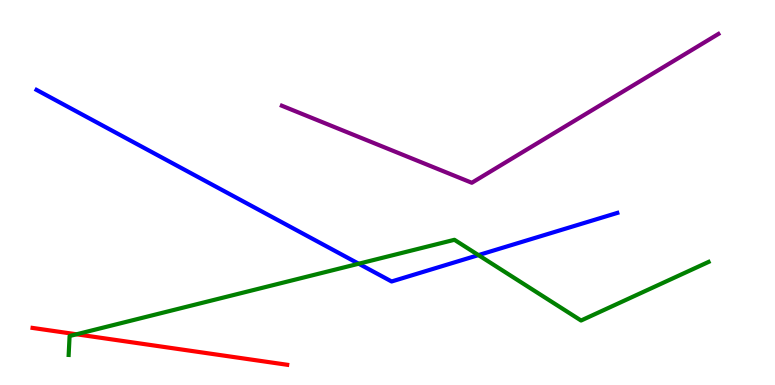[{'lines': ['blue', 'red'], 'intersections': []}, {'lines': ['green', 'red'], 'intersections': [{'x': 0.987, 'y': 1.32}]}, {'lines': ['purple', 'red'], 'intersections': []}, {'lines': ['blue', 'green'], 'intersections': [{'x': 4.63, 'y': 3.15}, {'x': 6.17, 'y': 3.37}]}, {'lines': ['blue', 'purple'], 'intersections': []}, {'lines': ['green', 'purple'], 'intersections': []}]